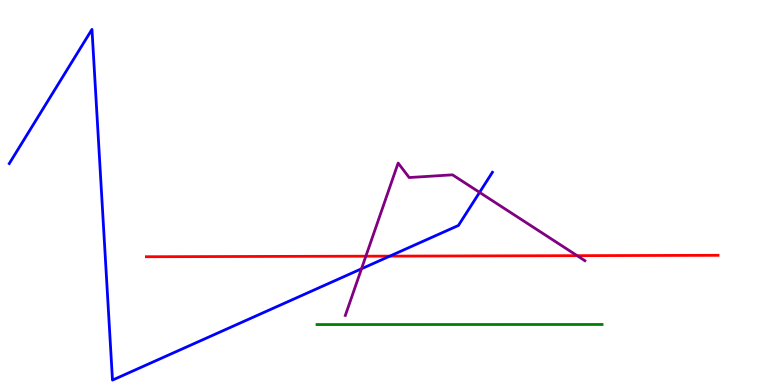[{'lines': ['blue', 'red'], 'intersections': [{'x': 5.03, 'y': 3.35}]}, {'lines': ['green', 'red'], 'intersections': []}, {'lines': ['purple', 'red'], 'intersections': [{'x': 4.72, 'y': 3.35}, {'x': 7.45, 'y': 3.36}]}, {'lines': ['blue', 'green'], 'intersections': []}, {'lines': ['blue', 'purple'], 'intersections': [{'x': 4.66, 'y': 3.02}, {'x': 6.19, 'y': 5.0}]}, {'lines': ['green', 'purple'], 'intersections': []}]